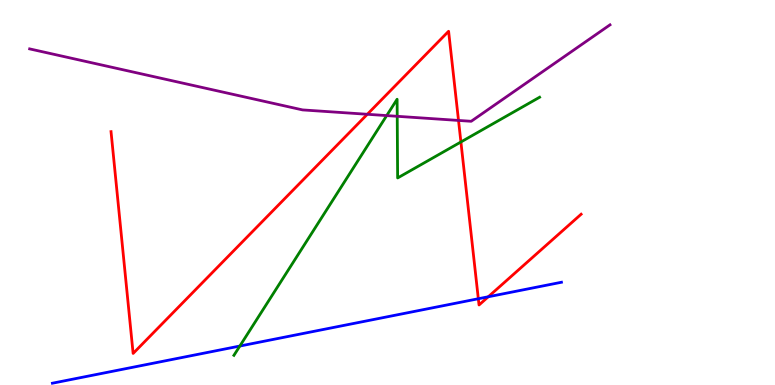[{'lines': ['blue', 'red'], 'intersections': [{'x': 6.17, 'y': 2.24}, {'x': 6.3, 'y': 2.29}]}, {'lines': ['green', 'red'], 'intersections': [{'x': 5.95, 'y': 6.31}]}, {'lines': ['purple', 'red'], 'intersections': [{'x': 4.74, 'y': 7.03}, {'x': 5.92, 'y': 6.87}]}, {'lines': ['blue', 'green'], 'intersections': [{'x': 3.09, 'y': 1.01}]}, {'lines': ['blue', 'purple'], 'intersections': []}, {'lines': ['green', 'purple'], 'intersections': [{'x': 4.99, 'y': 7.0}, {'x': 5.13, 'y': 6.98}]}]